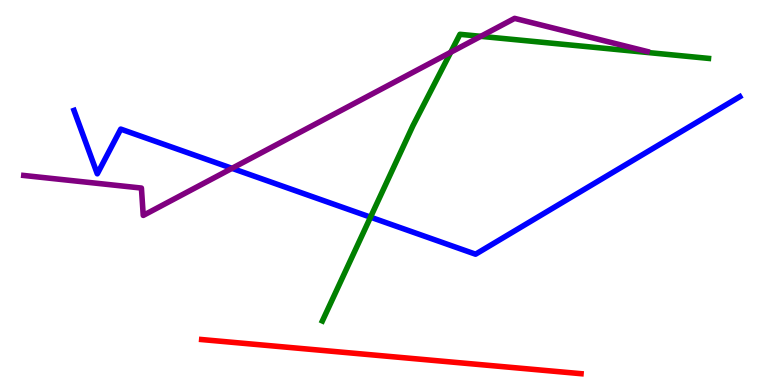[{'lines': ['blue', 'red'], 'intersections': []}, {'lines': ['green', 'red'], 'intersections': []}, {'lines': ['purple', 'red'], 'intersections': []}, {'lines': ['blue', 'green'], 'intersections': [{'x': 4.78, 'y': 4.36}]}, {'lines': ['blue', 'purple'], 'intersections': [{'x': 2.99, 'y': 5.63}]}, {'lines': ['green', 'purple'], 'intersections': [{'x': 5.82, 'y': 8.64}, {'x': 6.2, 'y': 9.06}]}]